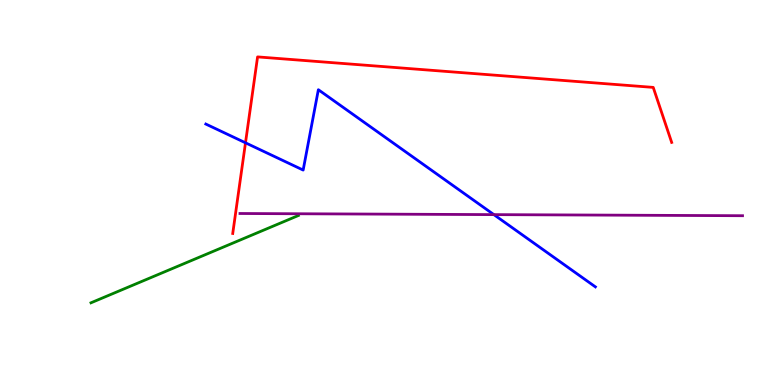[{'lines': ['blue', 'red'], 'intersections': [{'x': 3.17, 'y': 6.29}]}, {'lines': ['green', 'red'], 'intersections': []}, {'lines': ['purple', 'red'], 'intersections': []}, {'lines': ['blue', 'green'], 'intersections': []}, {'lines': ['blue', 'purple'], 'intersections': [{'x': 6.37, 'y': 4.43}]}, {'lines': ['green', 'purple'], 'intersections': []}]